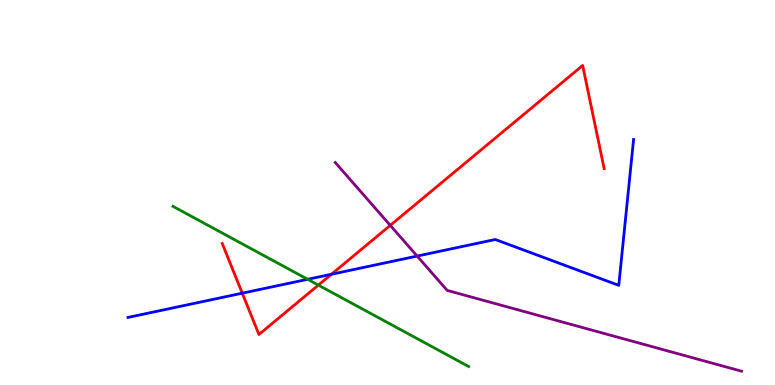[{'lines': ['blue', 'red'], 'intersections': [{'x': 3.13, 'y': 2.38}, {'x': 4.28, 'y': 2.88}]}, {'lines': ['green', 'red'], 'intersections': [{'x': 4.11, 'y': 2.59}]}, {'lines': ['purple', 'red'], 'intersections': [{'x': 5.04, 'y': 4.15}]}, {'lines': ['blue', 'green'], 'intersections': [{'x': 3.97, 'y': 2.75}]}, {'lines': ['blue', 'purple'], 'intersections': [{'x': 5.38, 'y': 3.35}]}, {'lines': ['green', 'purple'], 'intersections': []}]